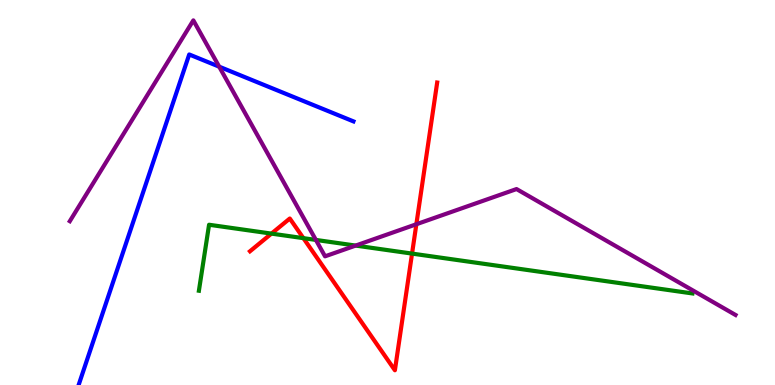[{'lines': ['blue', 'red'], 'intersections': []}, {'lines': ['green', 'red'], 'intersections': [{'x': 3.5, 'y': 3.93}, {'x': 3.91, 'y': 3.81}, {'x': 5.32, 'y': 3.41}]}, {'lines': ['purple', 'red'], 'intersections': [{'x': 5.37, 'y': 4.18}]}, {'lines': ['blue', 'green'], 'intersections': []}, {'lines': ['blue', 'purple'], 'intersections': [{'x': 2.83, 'y': 8.27}]}, {'lines': ['green', 'purple'], 'intersections': [{'x': 4.08, 'y': 3.77}, {'x': 4.59, 'y': 3.62}]}]